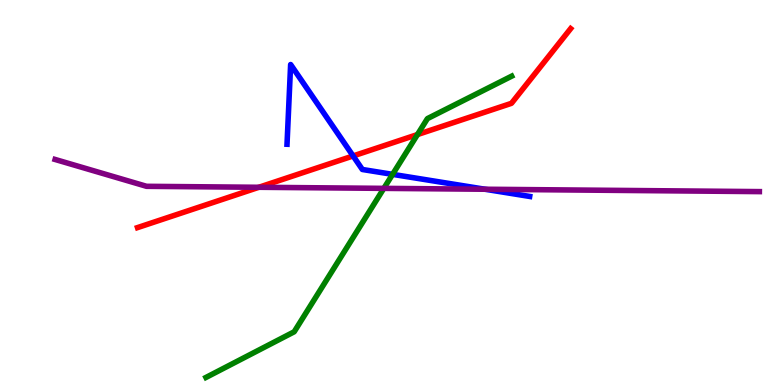[{'lines': ['blue', 'red'], 'intersections': [{'x': 4.56, 'y': 5.95}]}, {'lines': ['green', 'red'], 'intersections': [{'x': 5.39, 'y': 6.5}]}, {'lines': ['purple', 'red'], 'intersections': [{'x': 3.34, 'y': 5.14}]}, {'lines': ['blue', 'green'], 'intersections': [{'x': 5.07, 'y': 5.47}]}, {'lines': ['blue', 'purple'], 'intersections': [{'x': 6.26, 'y': 5.08}]}, {'lines': ['green', 'purple'], 'intersections': [{'x': 4.95, 'y': 5.11}]}]